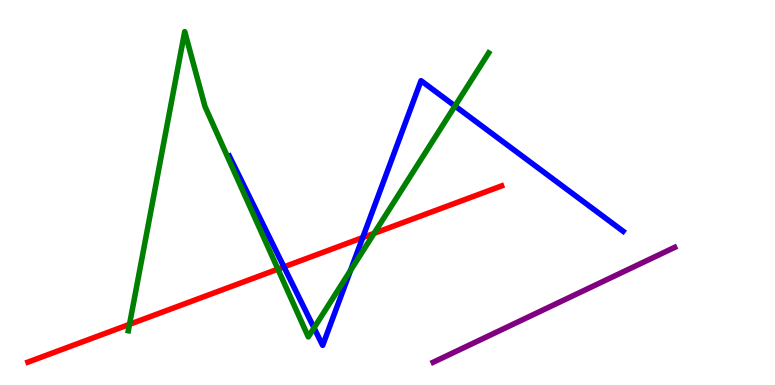[{'lines': ['blue', 'red'], 'intersections': [{'x': 3.66, 'y': 3.07}, {'x': 4.68, 'y': 3.83}]}, {'lines': ['green', 'red'], 'intersections': [{'x': 1.67, 'y': 1.58}, {'x': 3.59, 'y': 3.01}, {'x': 4.83, 'y': 3.94}]}, {'lines': ['purple', 'red'], 'intersections': []}, {'lines': ['blue', 'green'], 'intersections': [{'x': 4.05, 'y': 1.48}, {'x': 4.52, 'y': 2.98}, {'x': 5.87, 'y': 7.25}]}, {'lines': ['blue', 'purple'], 'intersections': []}, {'lines': ['green', 'purple'], 'intersections': []}]